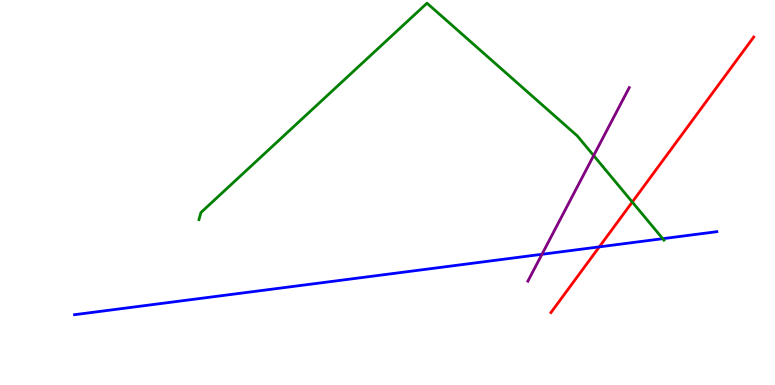[{'lines': ['blue', 'red'], 'intersections': [{'x': 7.73, 'y': 3.59}]}, {'lines': ['green', 'red'], 'intersections': [{'x': 8.16, 'y': 4.75}]}, {'lines': ['purple', 'red'], 'intersections': []}, {'lines': ['blue', 'green'], 'intersections': [{'x': 8.55, 'y': 3.8}]}, {'lines': ['blue', 'purple'], 'intersections': [{'x': 6.99, 'y': 3.4}]}, {'lines': ['green', 'purple'], 'intersections': [{'x': 7.66, 'y': 5.96}]}]